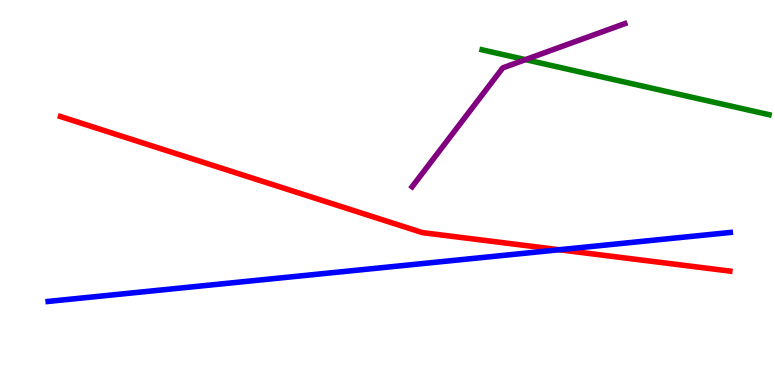[{'lines': ['blue', 'red'], 'intersections': [{'x': 7.22, 'y': 3.51}]}, {'lines': ['green', 'red'], 'intersections': []}, {'lines': ['purple', 'red'], 'intersections': []}, {'lines': ['blue', 'green'], 'intersections': []}, {'lines': ['blue', 'purple'], 'intersections': []}, {'lines': ['green', 'purple'], 'intersections': [{'x': 6.78, 'y': 8.45}]}]